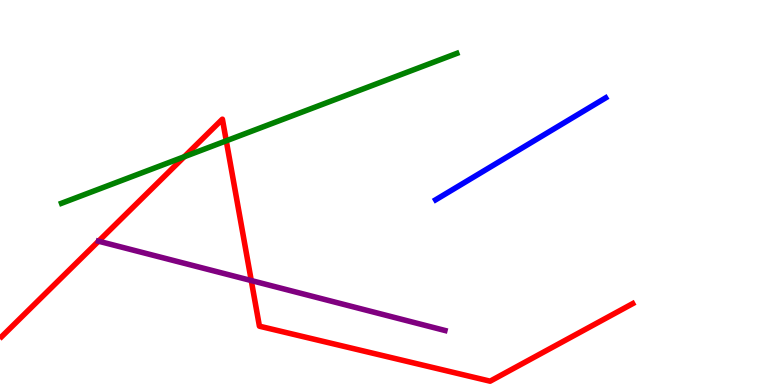[{'lines': ['blue', 'red'], 'intersections': []}, {'lines': ['green', 'red'], 'intersections': [{'x': 2.38, 'y': 5.93}, {'x': 2.92, 'y': 6.34}]}, {'lines': ['purple', 'red'], 'intersections': [{'x': 1.27, 'y': 3.74}, {'x': 3.24, 'y': 2.71}]}, {'lines': ['blue', 'green'], 'intersections': []}, {'lines': ['blue', 'purple'], 'intersections': []}, {'lines': ['green', 'purple'], 'intersections': []}]